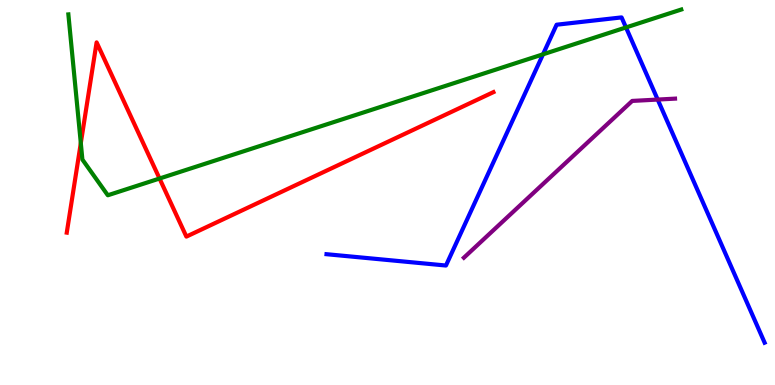[{'lines': ['blue', 'red'], 'intersections': []}, {'lines': ['green', 'red'], 'intersections': [{'x': 1.04, 'y': 6.28}, {'x': 2.06, 'y': 5.36}]}, {'lines': ['purple', 'red'], 'intersections': []}, {'lines': ['blue', 'green'], 'intersections': [{'x': 7.01, 'y': 8.59}, {'x': 8.08, 'y': 9.29}]}, {'lines': ['blue', 'purple'], 'intersections': [{'x': 8.49, 'y': 7.41}]}, {'lines': ['green', 'purple'], 'intersections': []}]